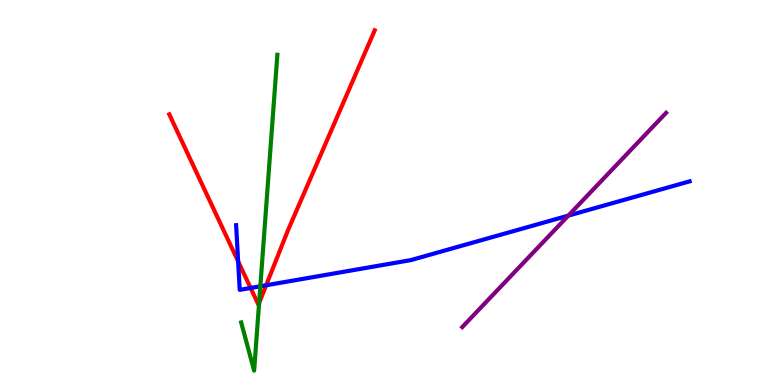[{'lines': ['blue', 'red'], 'intersections': [{'x': 3.07, 'y': 3.21}, {'x': 3.23, 'y': 2.52}, {'x': 3.43, 'y': 2.59}]}, {'lines': ['green', 'red'], 'intersections': [{'x': 3.34, 'y': 2.13}]}, {'lines': ['purple', 'red'], 'intersections': []}, {'lines': ['blue', 'green'], 'intersections': [{'x': 3.36, 'y': 2.56}]}, {'lines': ['blue', 'purple'], 'intersections': [{'x': 7.33, 'y': 4.4}]}, {'lines': ['green', 'purple'], 'intersections': []}]